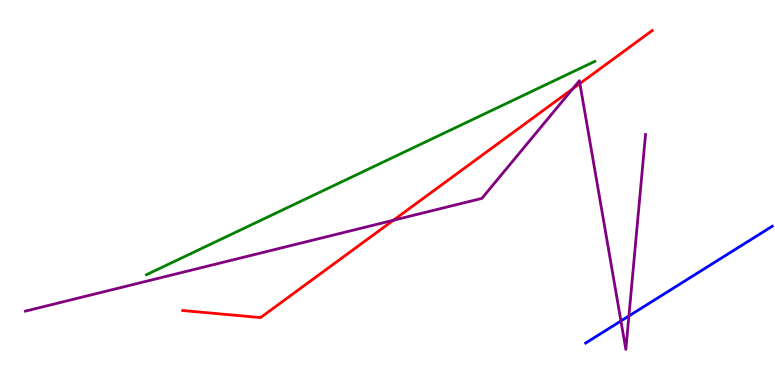[{'lines': ['blue', 'red'], 'intersections': []}, {'lines': ['green', 'red'], 'intersections': []}, {'lines': ['purple', 'red'], 'intersections': [{'x': 5.08, 'y': 4.28}, {'x': 7.39, 'y': 7.69}, {'x': 7.48, 'y': 7.83}]}, {'lines': ['blue', 'green'], 'intersections': []}, {'lines': ['blue', 'purple'], 'intersections': [{'x': 8.01, 'y': 1.66}, {'x': 8.11, 'y': 1.79}]}, {'lines': ['green', 'purple'], 'intersections': []}]